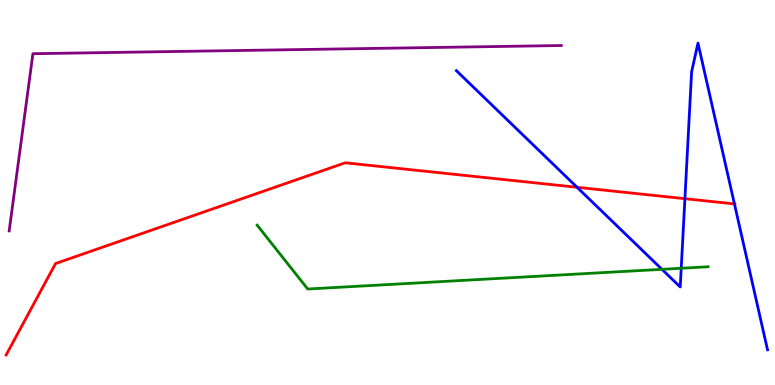[{'lines': ['blue', 'red'], 'intersections': [{'x': 7.45, 'y': 5.14}, {'x': 8.84, 'y': 4.84}, {'x': 9.48, 'y': 4.7}]}, {'lines': ['green', 'red'], 'intersections': []}, {'lines': ['purple', 'red'], 'intersections': []}, {'lines': ['blue', 'green'], 'intersections': [{'x': 8.54, 'y': 3.0}, {'x': 8.79, 'y': 3.03}]}, {'lines': ['blue', 'purple'], 'intersections': []}, {'lines': ['green', 'purple'], 'intersections': []}]